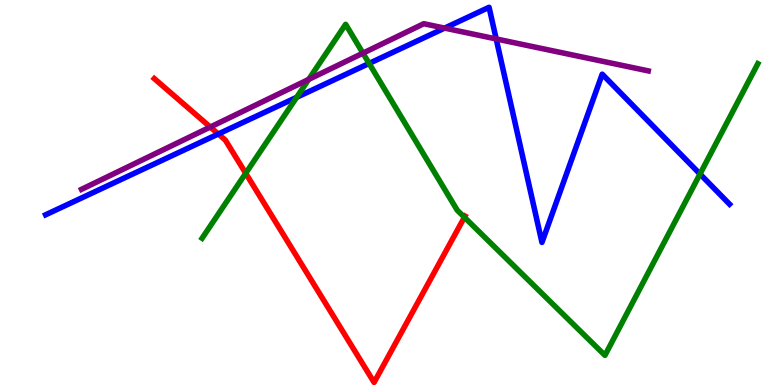[{'lines': ['blue', 'red'], 'intersections': [{'x': 2.82, 'y': 6.52}]}, {'lines': ['green', 'red'], 'intersections': [{'x': 3.17, 'y': 5.5}, {'x': 5.99, 'y': 4.36}]}, {'lines': ['purple', 'red'], 'intersections': [{'x': 2.71, 'y': 6.7}]}, {'lines': ['blue', 'green'], 'intersections': [{'x': 3.83, 'y': 7.47}, {'x': 4.76, 'y': 8.35}, {'x': 9.03, 'y': 5.48}]}, {'lines': ['blue', 'purple'], 'intersections': [{'x': 5.74, 'y': 9.27}, {'x': 6.4, 'y': 8.99}]}, {'lines': ['green', 'purple'], 'intersections': [{'x': 3.98, 'y': 7.94}, {'x': 4.68, 'y': 8.62}]}]